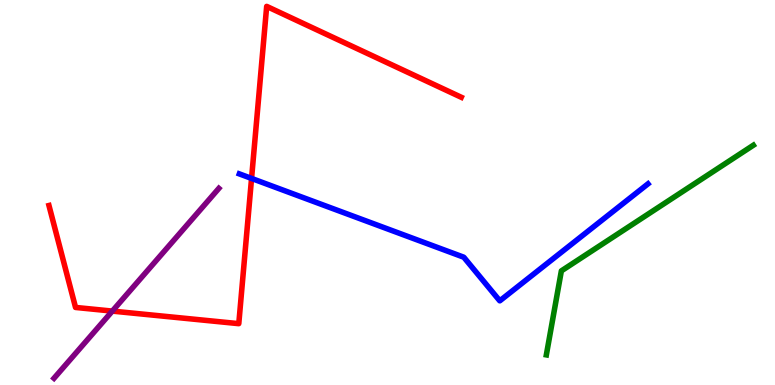[{'lines': ['blue', 'red'], 'intersections': [{'x': 3.25, 'y': 5.37}]}, {'lines': ['green', 'red'], 'intersections': []}, {'lines': ['purple', 'red'], 'intersections': [{'x': 1.45, 'y': 1.92}]}, {'lines': ['blue', 'green'], 'intersections': []}, {'lines': ['blue', 'purple'], 'intersections': []}, {'lines': ['green', 'purple'], 'intersections': []}]